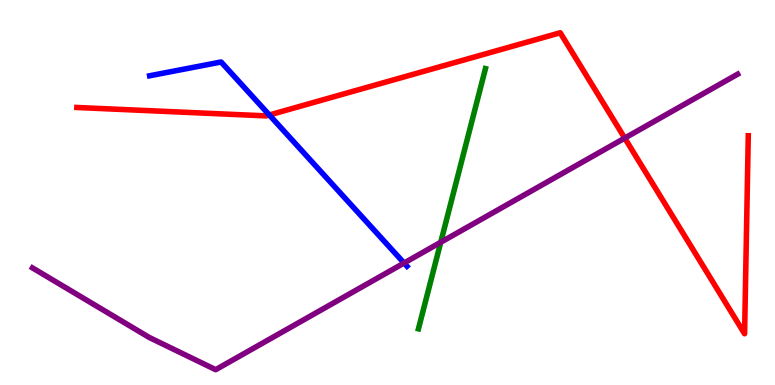[{'lines': ['blue', 'red'], 'intersections': [{'x': 3.48, 'y': 7.01}]}, {'lines': ['green', 'red'], 'intersections': []}, {'lines': ['purple', 'red'], 'intersections': [{'x': 8.06, 'y': 6.41}]}, {'lines': ['blue', 'green'], 'intersections': []}, {'lines': ['blue', 'purple'], 'intersections': [{'x': 5.21, 'y': 3.17}]}, {'lines': ['green', 'purple'], 'intersections': [{'x': 5.69, 'y': 3.71}]}]